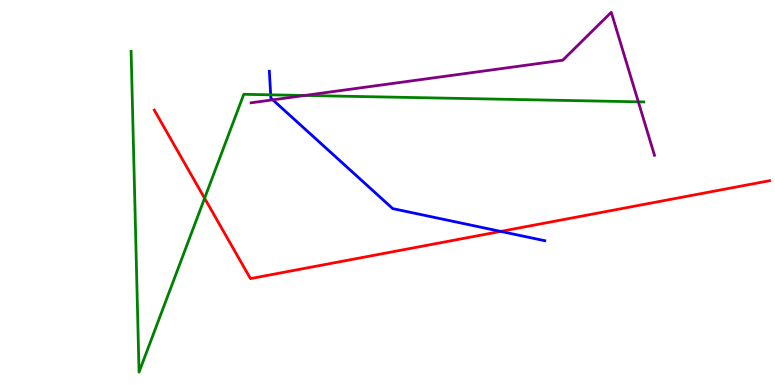[{'lines': ['blue', 'red'], 'intersections': [{'x': 6.46, 'y': 3.99}]}, {'lines': ['green', 'red'], 'intersections': [{'x': 2.64, 'y': 4.85}]}, {'lines': ['purple', 'red'], 'intersections': []}, {'lines': ['blue', 'green'], 'intersections': [{'x': 3.49, 'y': 7.54}]}, {'lines': ['blue', 'purple'], 'intersections': [{'x': 3.52, 'y': 7.41}]}, {'lines': ['green', 'purple'], 'intersections': [{'x': 3.93, 'y': 7.52}, {'x': 8.24, 'y': 7.36}]}]